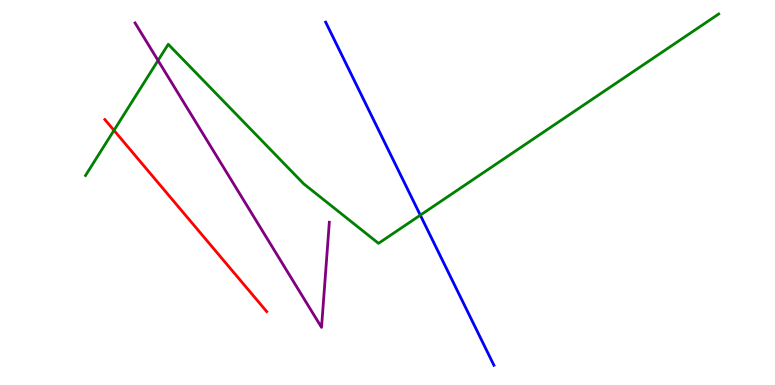[{'lines': ['blue', 'red'], 'intersections': []}, {'lines': ['green', 'red'], 'intersections': [{'x': 1.47, 'y': 6.61}]}, {'lines': ['purple', 'red'], 'intersections': []}, {'lines': ['blue', 'green'], 'intersections': [{'x': 5.42, 'y': 4.41}]}, {'lines': ['blue', 'purple'], 'intersections': []}, {'lines': ['green', 'purple'], 'intersections': [{'x': 2.04, 'y': 8.43}]}]